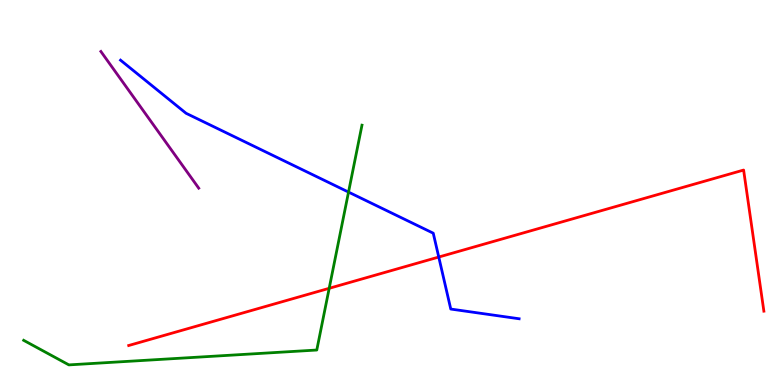[{'lines': ['blue', 'red'], 'intersections': [{'x': 5.66, 'y': 3.32}]}, {'lines': ['green', 'red'], 'intersections': [{'x': 4.25, 'y': 2.51}]}, {'lines': ['purple', 'red'], 'intersections': []}, {'lines': ['blue', 'green'], 'intersections': [{'x': 4.5, 'y': 5.01}]}, {'lines': ['blue', 'purple'], 'intersections': []}, {'lines': ['green', 'purple'], 'intersections': []}]